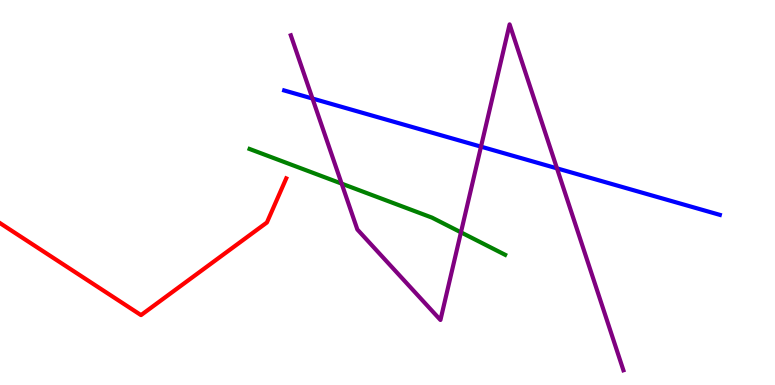[{'lines': ['blue', 'red'], 'intersections': []}, {'lines': ['green', 'red'], 'intersections': []}, {'lines': ['purple', 'red'], 'intersections': []}, {'lines': ['blue', 'green'], 'intersections': []}, {'lines': ['blue', 'purple'], 'intersections': [{'x': 4.03, 'y': 7.44}, {'x': 6.21, 'y': 6.19}, {'x': 7.19, 'y': 5.63}]}, {'lines': ['green', 'purple'], 'intersections': [{'x': 4.41, 'y': 5.23}, {'x': 5.95, 'y': 3.97}]}]